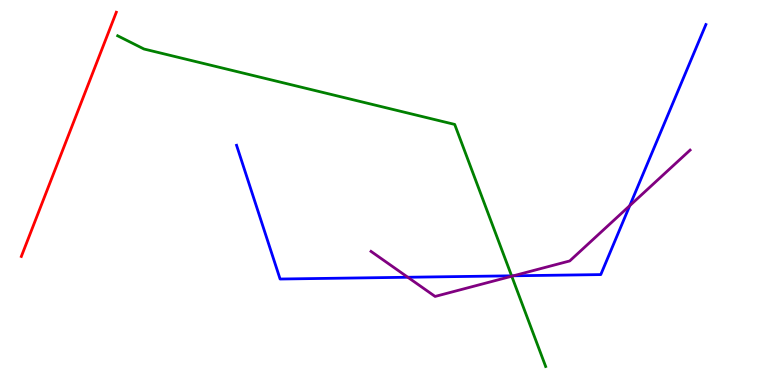[{'lines': ['blue', 'red'], 'intersections': []}, {'lines': ['green', 'red'], 'intersections': []}, {'lines': ['purple', 'red'], 'intersections': []}, {'lines': ['blue', 'green'], 'intersections': [{'x': 6.6, 'y': 2.84}]}, {'lines': ['blue', 'purple'], 'intersections': [{'x': 5.26, 'y': 2.8}, {'x': 6.62, 'y': 2.84}, {'x': 8.13, 'y': 4.66}]}, {'lines': ['green', 'purple'], 'intersections': [{'x': 6.6, 'y': 2.83}]}]